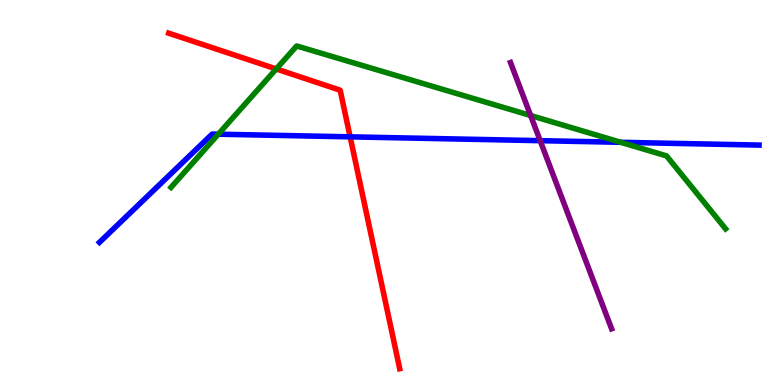[{'lines': ['blue', 'red'], 'intersections': [{'x': 4.52, 'y': 6.45}]}, {'lines': ['green', 'red'], 'intersections': [{'x': 3.56, 'y': 8.21}]}, {'lines': ['purple', 'red'], 'intersections': []}, {'lines': ['blue', 'green'], 'intersections': [{'x': 2.82, 'y': 6.51}, {'x': 8.01, 'y': 6.3}]}, {'lines': ['blue', 'purple'], 'intersections': [{'x': 6.97, 'y': 6.35}]}, {'lines': ['green', 'purple'], 'intersections': [{'x': 6.85, 'y': 7.0}]}]